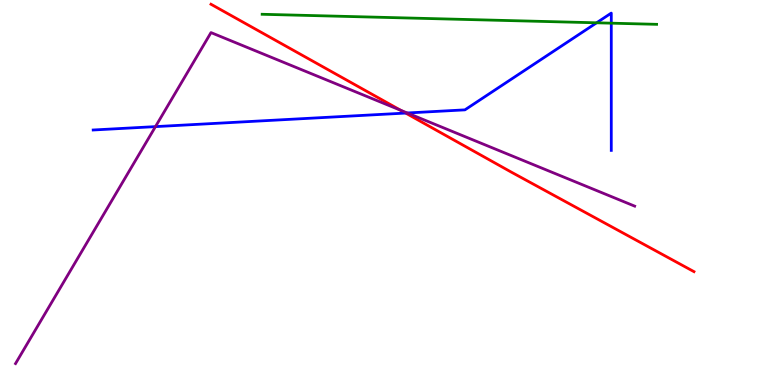[{'lines': ['blue', 'red'], 'intersections': [{'x': 5.23, 'y': 7.06}]}, {'lines': ['green', 'red'], 'intersections': []}, {'lines': ['purple', 'red'], 'intersections': [{'x': 5.17, 'y': 7.14}]}, {'lines': ['blue', 'green'], 'intersections': [{'x': 7.7, 'y': 9.41}, {'x': 7.89, 'y': 9.4}]}, {'lines': ['blue', 'purple'], 'intersections': [{'x': 2.01, 'y': 6.71}, {'x': 5.25, 'y': 7.07}]}, {'lines': ['green', 'purple'], 'intersections': []}]